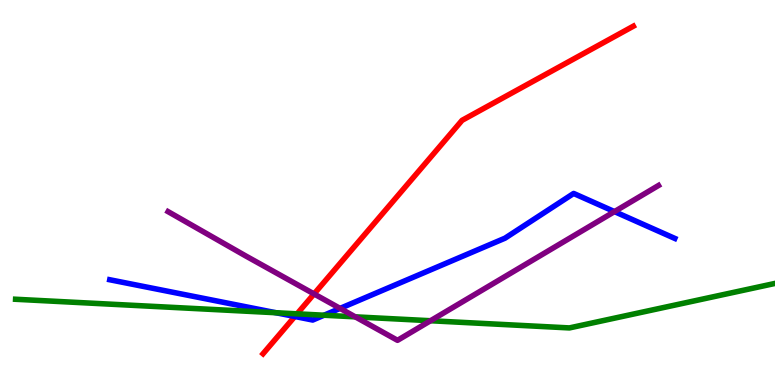[{'lines': ['blue', 'red'], 'intersections': [{'x': 3.8, 'y': 1.78}]}, {'lines': ['green', 'red'], 'intersections': [{'x': 3.83, 'y': 1.85}]}, {'lines': ['purple', 'red'], 'intersections': [{'x': 4.05, 'y': 2.37}]}, {'lines': ['blue', 'green'], 'intersections': [{'x': 3.56, 'y': 1.88}, {'x': 4.18, 'y': 1.81}]}, {'lines': ['blue', 'purple'], 'intersections': [{'x': 4.39, 'y': 1.99}, {'x': 7.93, 'y': 4.5}]}, {'lines': ['green', 'purple'], 'intersections': [{'x': 4.58, 'y': 1.77}, {'x': 5.56, 'y': 1.67}]}]